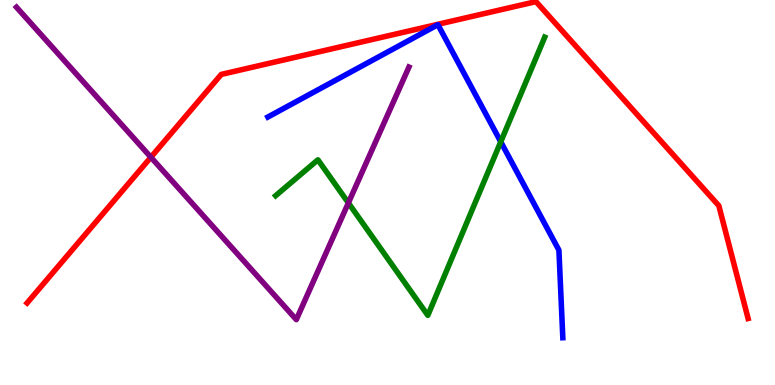[{'lines': ['blue', 'red'], 'intersections': []}, {'lines': ['green', 'red'], 'intersections': []}, {'lines': ['purple', 'red'], 'intersections': [{'x': 1.95, 'y': 5.92}]}, {'lines': ['blue', 'green'], 'intersections': [{'x': 6.46, 'y': 6.32}]}, {'lines': ['blue', 'purple'], 'intersections': []}, {'lines': ['green', 'purple'], 'intersections': [{'x': 4.5, 'y': 4.73}]}]